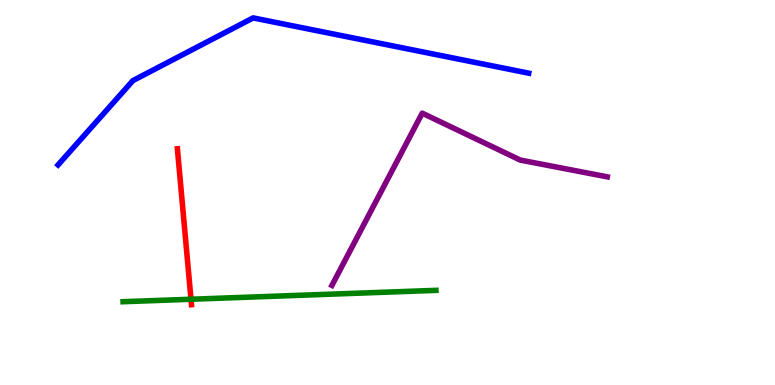[{'lines': ['blue', 'red'], 'intersections': []}, {'lines': ['green', 'red'], 'intersections': [{'x': 2.46, 'y': 2.23}]}, {'lines': ['purple', 'red'], 'intersections': []}, {'lines': ['blue', 'green'], 'intersections': []}, {'lines': ['blue', 'purple'], 'intersections': []}, {'lines': ['green', 'purple'], 'intersections': []}]